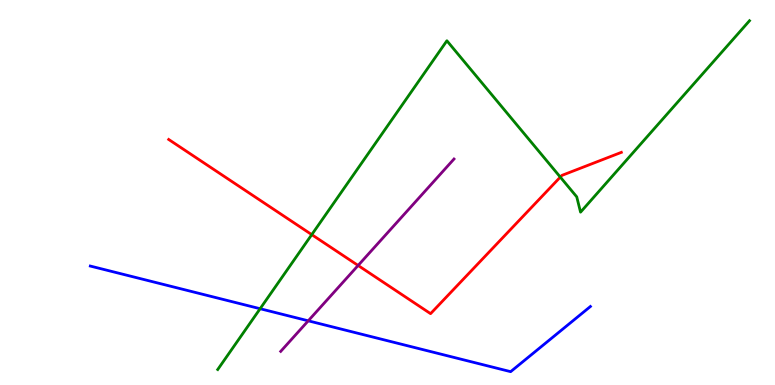[{'lines': ['blue', 'red'], 'intersections': []}, {'lines': ['green', 'red'], 'intersections': [{'x': 4.02, 'y': 3.91}, {'x': 7.23, 'y': 5.4}]}, {'lines': ['purple', 'red'], 'intersections': [{'x': 4.62, 'y': 3.1}]}, {'lines': ['blue', 'green'], 'intersections': [{'x': 3.36, 'y': 1.98}]}, {'lines': ['blue', 'purple'], 'intersections': [{'x': 3.98, 'y': 1.67}]}, {'lines': ['green', 'purple'], 'intersections': []}]